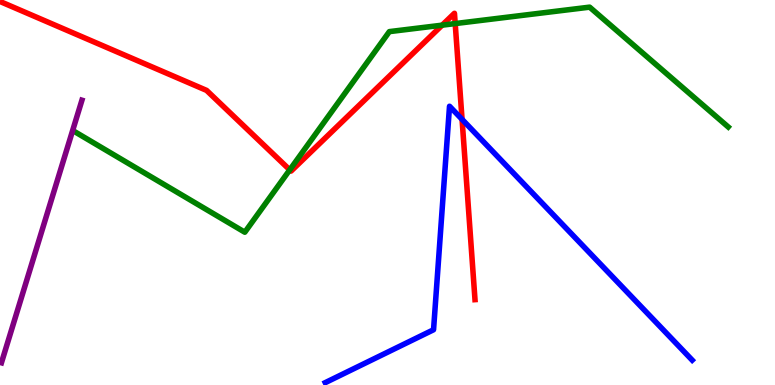[{'lines': ['blue', 'red'], 'intersections': [{'x': 5.96, 'y': 6.9}]}, {'lines': ['green', 'red'], 'intersections': [{'x': 3.74, 'y': 5.59}, {'x': 5.71, 'y': 9.35}, {'x': 5.87, 'y': 9.39}]}, {'lines': ['purple', 'red'], 'intersections': []}, {'lines': ['blue', 'green'], 'intersections': []}, {'lines': ['blue', 'purple'], 'intersections': []}, {'lines': ['green', 'purple'], 'intersections': []}]